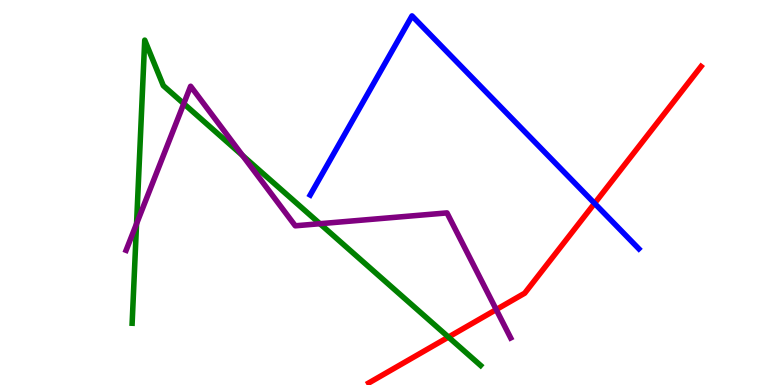[{'lines': ['blue', 'red'], 'intersections': [{'x': 7.67, 'y': 4.72}]}, {'lines': ['green', 'red'], 'intersections': [{'x': 5.79, 'y': 1.24}]}, {'lines': ['purple', 'red'], 'intersections': [{'x': 6.4, 'y': 1.96}]}, {'lines': ['blue', 'green'], 'intersections': []}, {'lines': ['blue', 'purple'], 'intersections': []}, {'lines': ['green', 'purple'], 'intersections': [{'x': 1.76, 'y': 4.19}, {'x': 2.37, 'y': 7.31}, {'x': 3.13, 'y': 5.96}, {'x': 4.13, 'y': 4.19}]}]